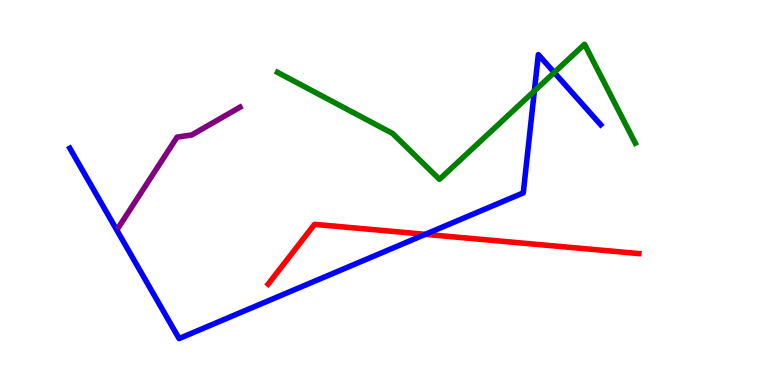[{'lines': ['blue', 'red'], 'intersections': [{'x': 5.49, 'y': 3.91}]}, {'lines': ['green', 'red'], 'intersections': []}, {'lines': ['purple', 'red'], 'intersections': []}, {'lines': ['blue', 'green'], 'intersections': [{'x': 6.9, 'y': 7.64}, {'x': 7.15, 'y': 8.12}]}, {'lines': ['blue', 'purple'], 'intersections': []}, {'lines': ['green', 'purple'], 'intersections': []}]